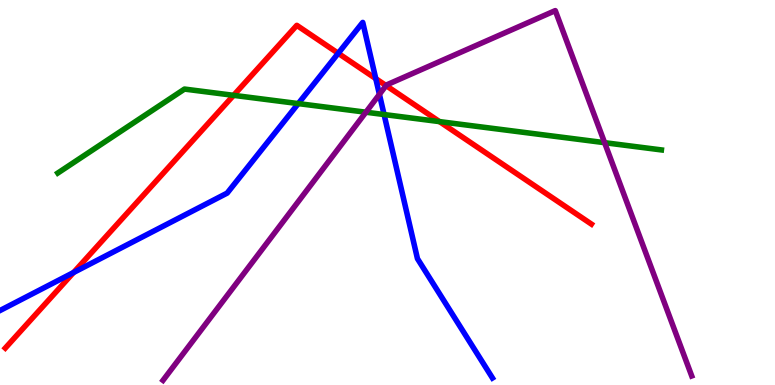[{'lines': ['blue', 'red'], 'intersections': [{'x': 0.949, 'y': 2.92}, {'x': 4.36, 'y': 8.62}, {'x': 4.85, 'y': 7.96}]}, {'lines': ['green', 'red'], 'intersections': [{'x': 3.01, 'y': 7.52}, {'x': 5.67, 'y': 6.84}]}, {'lines': ['purple', 'red'], 'intersections': [{'x': 4.98, 'y': 7.78}]}, {'lines': ['blue', 'green'], 'intersections': [{'x': 3.85, 'y': 7.31}, {'x': 4.96, 'y': 7.03}]}, {'lines': ['blue', 'purple'], 'intersections': [{'x': 4.9, 'y': 7.55}]}, {'lines': ['green', 'purple'], 'intersections': [{'x': 4.72, 'y': 7.09}, {'x': 7.8, 'y': 6.29}]}]